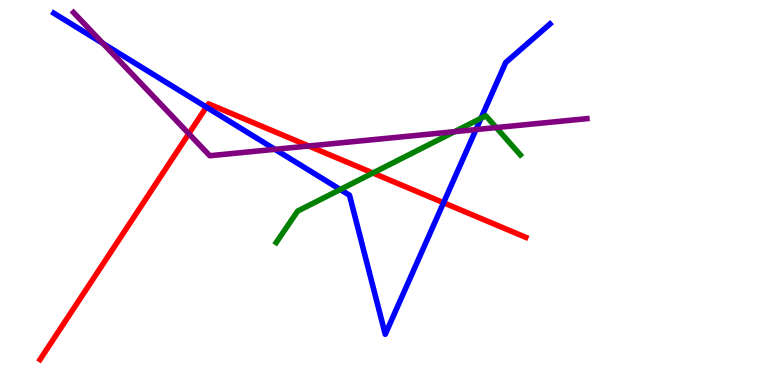[{'lines': ['blue', 'red'], 'intersections': [{'x': 2.66, 'y': 7.22}, {'x': 5.72, 'y': 4.73}]}, {'lines': ['green', 'red'], 'intersections': [{'x': 4.81, 'y': 5.51}]}, {'lines': ['purple', 'red'], 'intersections': [{'x': 2.44, 'y': 6.53}, {'x': 3.98, 'y': 6.21}]}, {'lines': ['blue', 'green'], 'intersections': [{'x': 4.39, 'y': 5.08}, {'x': 6.21, 'y': 6.93}]}, {'lines': ['blue', 'purple'], 'intersections': [{'x': 1.33, 'y': 8.87}, {'x': 3.55, 'y': 6.12}, {'x': 6.14, 'y': 6.63}]}, {'lines': ['green', 'purple'], 'intersections': [{'x': 5.87, 'y': 6.58}, {'x': 6.4, 'y': 6.69}]}]